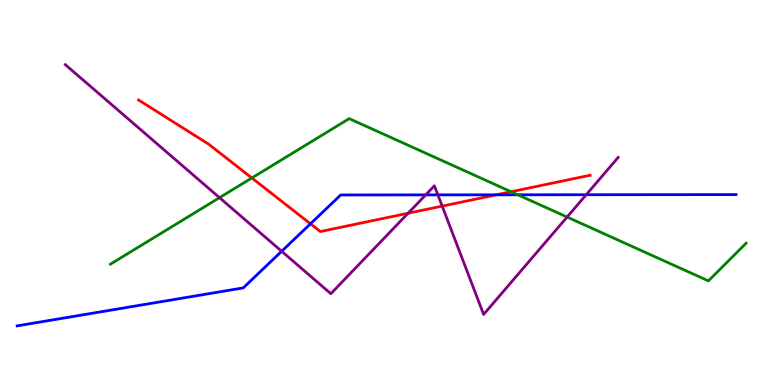[{'lines': ['blue', 'red'], 'intersections': [{'x': 4.01, 'y': 4.19}, {'x': 6.4, 'y': 4.94}]}, {'lines': ['green', 'red'], 'intersections': [{'x': 3.25, 'y': 5.38}, {'x': 6.59, 'y': 5.02}]}, {'lines': ['purple', 'red'], 'intersections': [{'x': 5.27, 'y': 4.46}, {'x': 5.71, 'y': 4.65}]}, {'lines': ['blue', 'green'], 'intersections': [{'x': 6.68, 'y': 4.94}]}, {'lines': ['blue', 'purple'], 'intersections': [{'x': 3.63, 'y': 3.47}, {'x': 5.49, 'y': 4.94}, {'x': 5.65, 'y': 4.94}, {'x': 7.56, 'y': 4.94}]}, {'lines': ['green', 'purple'], 'intersections': [{'x': 2.83, 'y': 4.87}, {'x': 7.32, 'y': 4.36}]}]